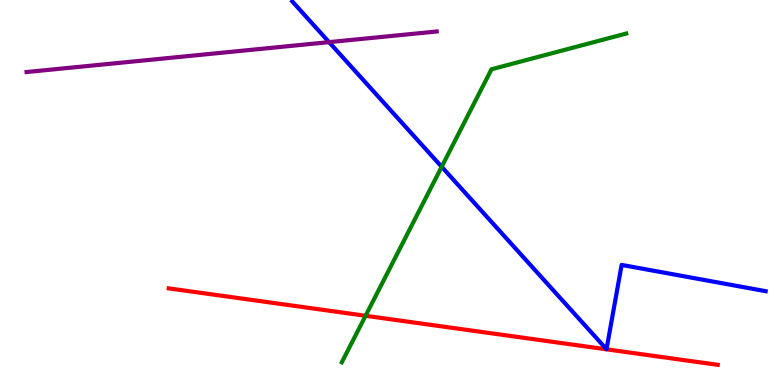[{'lines': ['blue', 'red'], 'intersections': []}, {'lines': ['green', 'red'], 'intersections': [{'x': 4.72, 'y': 1.8}]}, {'lines': ['purple', 'red'], 'intersections': []}, {'lines': ['blue', 'green'], 'intersections': [{'x': 5.7, 'y': 5.67}]}, {'lines': ['blue', 'purple'], 'intersections': [{'x': 4.25, 'y': 8.91}]}, {'lines': ['green', 'purple'], 'intersections': []}]